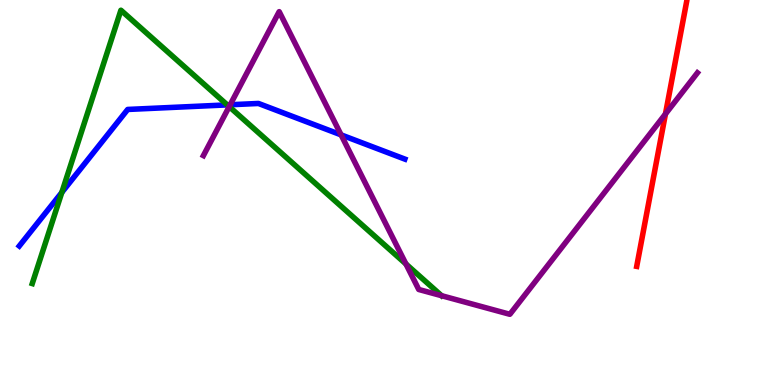[{'lines': ['blue', 'red'], 'intersections': []}, {'lines': ['green', 'red'], 'intersections': []}, {'lines': ['purple', 'red'], 'intersections': [{'x': 8.59, 'y': 7.04}]}, {'lines': ['blue', 'green'], 'intersections': [{'x': 0.798, 'y': 5.0}, {'x': 2.93, 'y': 7.28}]}, {'lines': ['blue', 'purple'], 'intersections': [{'x': 2.97, 'y': 7.28}, {'x': 4.4, 'y': 6.5}]}, {'lines': ['green', 'purple'], 'intersections': [{'x': 2.96, 'y': 7.23}, {'x': 5.24, 'y': 3.14}]}]